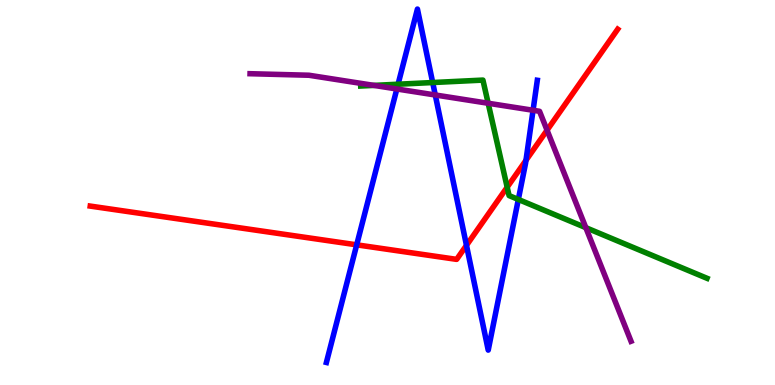[{'lines': ['blue', 'red'], 'intersections': [{'x': 4.6, 'y': 3.64}, {'x': 6.02, 'y': 3.63}, {'x': 6.79, 'y': 5.84}]}, {'lines': ['green', 'red'], 'intersections': [{'x': 6.54, 'y': 5.14}]}, {'lines': ['purple', 'red'], 'intersections': [{'x': 7.06, 'y': 6.62}]}, {'lines': ['blue', 'green'], 'intersections': [{'x': 5.14, 'y': 7.81}, {'x': 5.58, 'y': 7.86}, {'x': 6.69, 'y': 4.82}]}, {'lines': ['blue', 'purple'], 'intersections': [{'x': 5.12, 'y': 7.69}, {'x': 5.62, 'y': 7.53}, {'x': 6.88, 'y': 7.14}]}, {'lines': ['green', 'purple'], 'intersections': [{'x': 4.82, 'y': 7.78}, {'x': 6.3, 'y': 7.32}, {'x': 7.56, 'y': 4.09}]}]